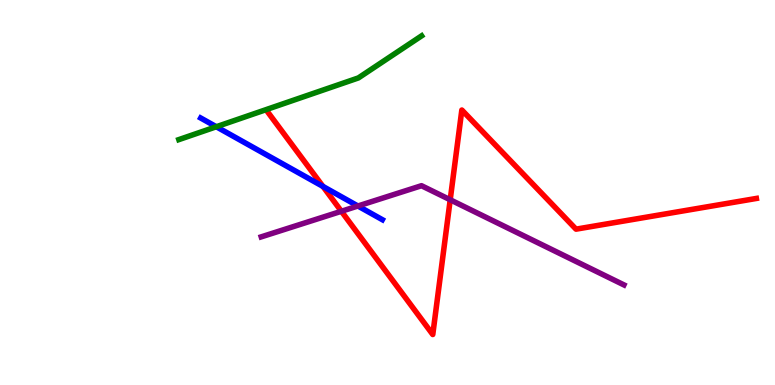[{'lines': ['blue', 'red'], 'intersections': [{'x': 4.17, 'y': 5.16}]}, {'lines': ['green', 'red'], 'intersections': []}, {'lines': ['purple', 'red'], 'intersections': [{'x': 4.4, 'y': 4.51}, {'x': 5.81, 'y': 4.81}]}, {'lines': ['blue', 'green'], 'intersections': [{'x': 2.79, 'y': 6.71}]}, {'lines': ['blue', 'purple'], 'intersections': [{'x': 4.62, 'y': 4.65}]}, {'lines': ['green', 'purple'], 'intersections': []}]